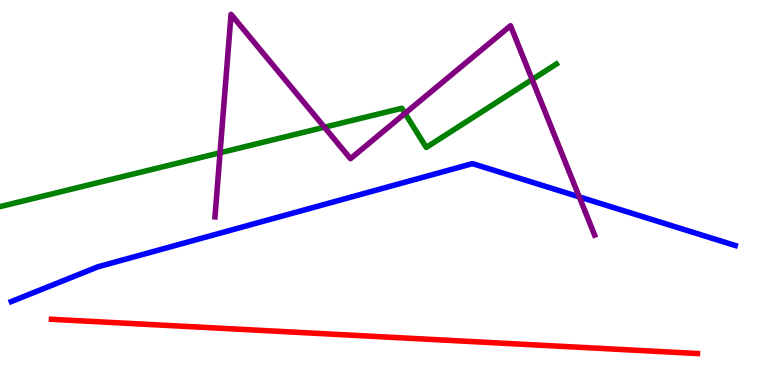[{'lines': ['blue', 'red'], 'intersections': []}, {'lines': ['green', 'red'], 'intersections': []}, {'lines': ['purple', 'red'], 'intersections': []}, {'lines': ['blue', 'green'], 'intersections': []}, {'lines': ['blue', 'purple'], 'intersections': [{'x': 7.47, 'y': 4.89}]}, {'lines': ['green', 'purple'], 'intersections': [{'x': 2.84, 'y': 6.03}, {'x': 4.19, 'y': 6.7}, {'x': 5.23, 'y': 7.06}, {'x': 6.87, 'y': 7.93}]}]